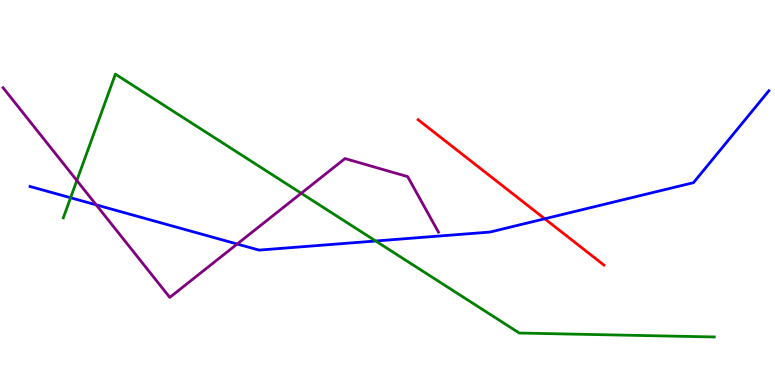[{'lines': ['blue', 'red'], 'intersections': [{'x': 7.03, 'y': 4.32}]}, {'lines': ['green', 'red'], 'intersections': []}, {'lines': ['purple', 'red'], 'intersections': []}, {'lines': ['blue', 'green'], 'intersections': [{'x': 0.911, 'y': 4.86}, {'x': 4.85, 'y': 3.74}]}, {'lines': ['blue', 'purple'], 'intersections': [{'x': 1.24, 'y': 4.68}, {'x': 3.06, 'y': 3.66}]}, {'lines': ['green', 'purple'], 'intersections': [{'x': 0.991, 'y': 5.31}, {'x': 3.89, 'y': 4.98}]}]